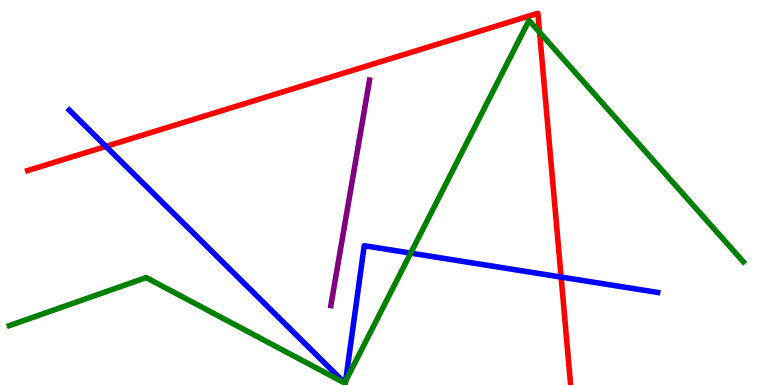[{'lines': ['blue', 'red'], 'intersections': [{'x': 1.37, 'y': 6.2}, {'x': 7.24, 'y': 2.8}]}, {'lines': ['green', 'red'], 'intersections': [{'x': 6.96, 'y': 9.16}]}, {'lines': ['purple', 'red'], 'intersections': []}, {'lines': ['blue', 'green'], 'intersections': [{'x': 4.45, 'y': 0.0546}, {'x': 4.46, 'y': 0.101}, {'x': 5.3, 'y': 3.43}]}, {'lines': ['blue', 'purple'], 'intersections': []}, {'lines': ['green', 'purple'], 'intersections': []}]